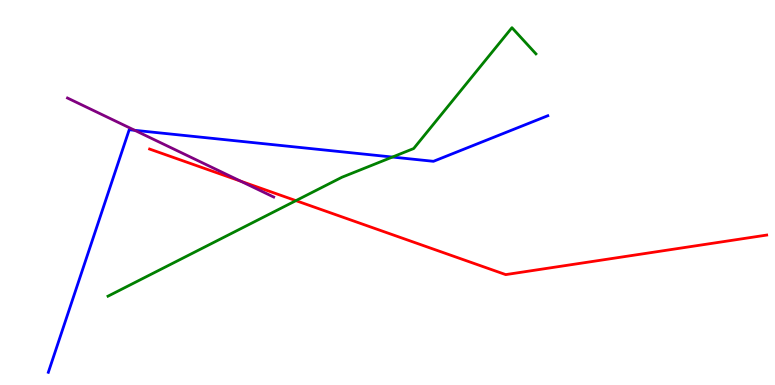[{'lines': ['blue', 'red'], 'intersections': []}, {'lines': ['green', 'red'], 'intersections': [{'x': 3.82, 'y': 4.79}]}, {'lines': ['purple', 'red'], 'intersections': [{'x': 3.1, 'y': 5.3}]}, {'lines': ['blue', 'green'], 'intersections': [{'x': 5.06, 'y': 5.92}]}, {'lines': ['blue', 'purple'], 'intersections': [{'x': 1.74, 'y': 6.62}]}, {'lines': ['green', 'purple'], 'intersections': []}]